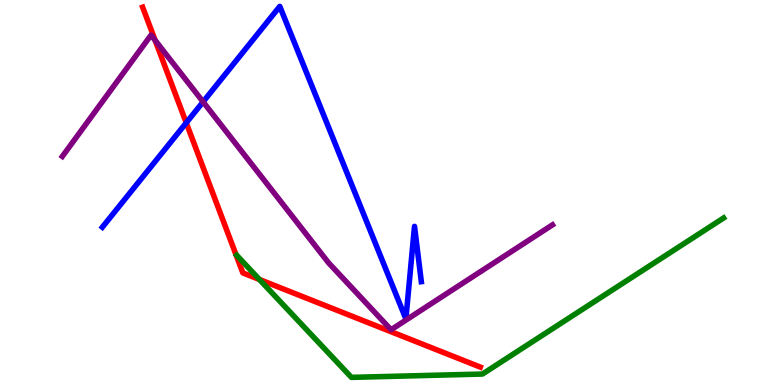[{'lines': ['blue', 'red'], 'intersections': [{'x': 2.4, 'y': 6.81}]}, {'lines': ['green', 'red'], 'intersections': [{'x': 3.35, 'y': 2.74}]}, {'lines': ['purple', 'red'], 'intersections': [{'x': 2.0, 'y': 8.95}]}, {'lines': ['blue', 'green'], 'intersections': []}, {'lines': ['blue', 'purple'], 'intersections': [{'x': 2.62, 'y': 7.35}]}, {'lines': ['green', 'purple'], 'intersections': []}]